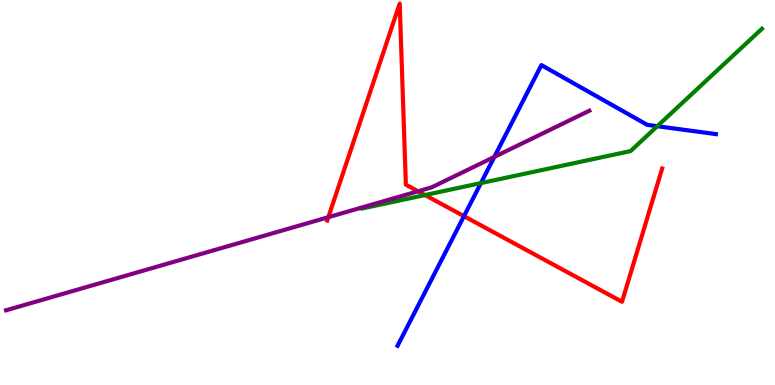[{'lines': ['blue', 'red'], 'intersections': [{'x': 5.99, 'y': 4.39}]}, {'lines': ['green', 'red'], 'intersections': [{'x': 5.48, 'y': 4.93}]}, {'lines': ['purple', 'red'], 'intersections': [{'x': 4.24, 'y': 4.36}, {'x': 5.39, 'y': 5.03}]}, {'lines': ['blue', 'green'], 'intersections': [{'x': 6.21, 'y': 5.24}, {'x': 8.48, 'y': 6.72}]}, {'lines': ['blue', 'purple'], 'intersections': [{'x': 6.38, 'y': 5.92}]}, {'lines': ['green', 'purple'], 'intersections': []}]